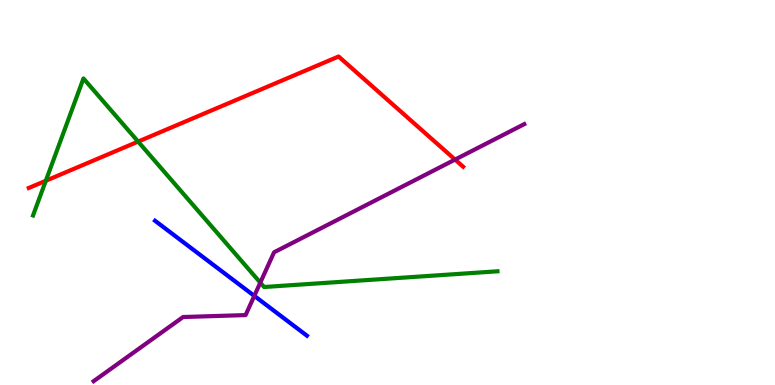[{'lines': ['blue', 'red'], 'intersections': []}, {'lines': ['green', 'red'], 'intersections': [{'x': 0.591, 'y': 5.31}, {'x': 1.78, 'y': 6.32}]}, {'lines': ['purple', 'red'], 'intersections': [{'x': 5.87, 'y': 5.86}]}, {'lines': ['blue', 'green'], 'intersections': []}, {'lines': ['blue', 'purple'], 'intersections': [{'x': 3.28, 'y': 2.31}]}, {'lines': ['green', 'purple'], 'intersections': [{'x': 3.36, 'y': 2.66}]}]